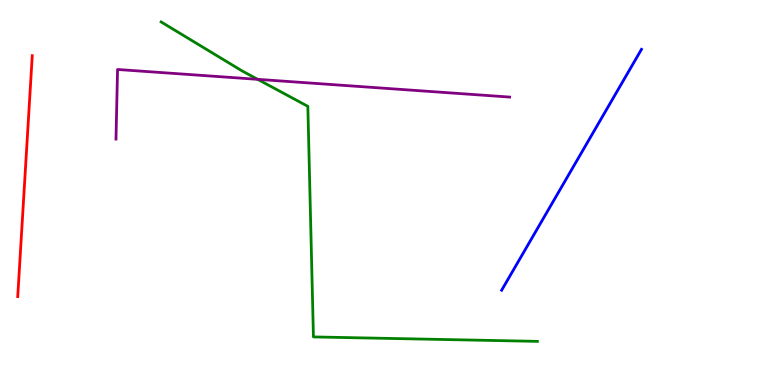[{'lines': ['blue', 'red'], 'intersections': []}, {'lines': ['green', 'red'], 'intersections': []}, {'lines': ['purple', 'red'], 'intersections': []}, {'lines': ['blue', 'green'], 'intersections': []}, {'lines': ['blue', 'purple'], 'intersections': []}, {'lines': ['green', 'purple'], 'intersections': [{'x': 3.33, 'y': 7.94}]}]